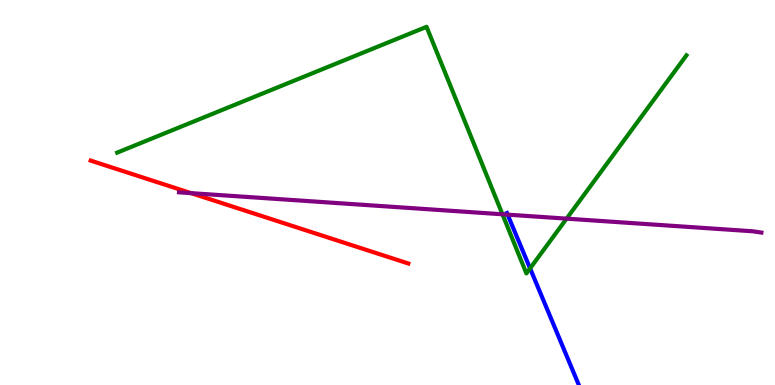[{'lines': ['blue', 'red'], 'intersections': []}, {'lines': ['green', 'red'], 'intersections': []}, {'lines': ['purple', 'red'], 'intersections': [{'x': 2.47, 'y': 4.98}]}, {'lines': ['blue', 'green'], 'intersections': [{'x': 6.84, 'y': 3.03}]}, {'lines': ['blue', 'purple'], 'intersections': [{'x': 6.55, 'y': 4.42}]}, {'lines': ['green', 'purple'], 'intersections': [{'x': 6.48, 'y': 4.43}, {'x': 7.31, 'y': 4.32}]}]